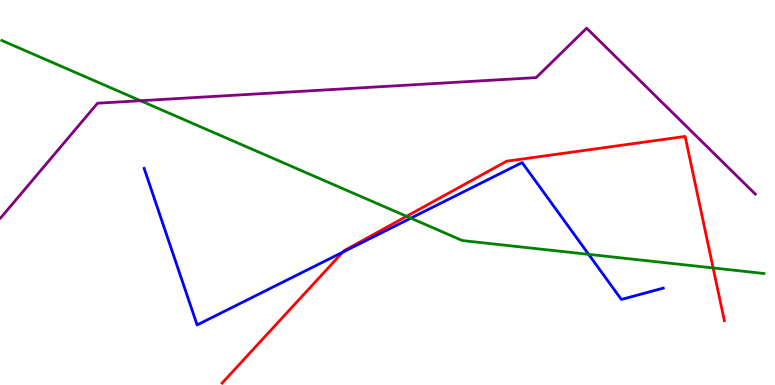[{'lines': ['blue', 'red'], 'intersections': [{'x': 4.42, 'y': 3.45}]}, {'lines': ['green', 'red'], 'intersections': [{'x': 5.25, 'y': 4.38}, {'x': 9.2, 'y': 3.04}]}, {'lines': ['purple', 'red'], 'intersections': []}, {'lines': ['blue', 'green'], 'intersections': [{'x': 5.3, 'y': 4.33}, {'x': 7.6, 'y': 3.39}]}, {'lines': ['blue', 'purple'], 'intersections': []}, {'lines': ['green', 'purple'], 'intersections': [{'x': 1.81, 'y': 7.38}]}]